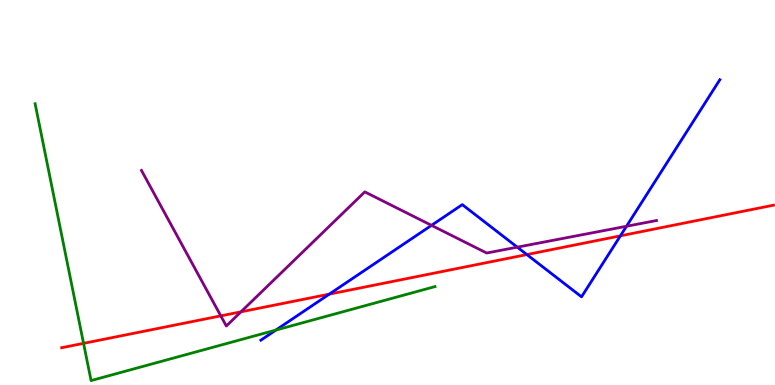[{'lines': ['blue', 'red'], 'intersections': [{'x': 4.25, 'y': 2.36}, {'x': 6.8, 'y': 3.39}, {'x': 8.01, 'y': 3.87}]}, {'lines': ['green', 'red'], 'intersections': [{'x': 1.08, 'y': 1.08}]}, {'lines': ['purple', 'red'], 'intersections': [{'x': 2.85, 'y': 1.8}, {'x': 3.11, 'y': 1.9}]}, {'lines': ['blue', 'green'], 'intersections': [{'x': 3.56, 'y': 1.43}]}, {'lines': ['blue', 'purple'], 'intersections': [{'x': 5.57, 'y': 4.15}, {'x': 6.67, 'y': 3.58}, {'x': 8.08, 'y': 4.12}]}, {'lines': ['green', 'purple'], 'intersections': []}]